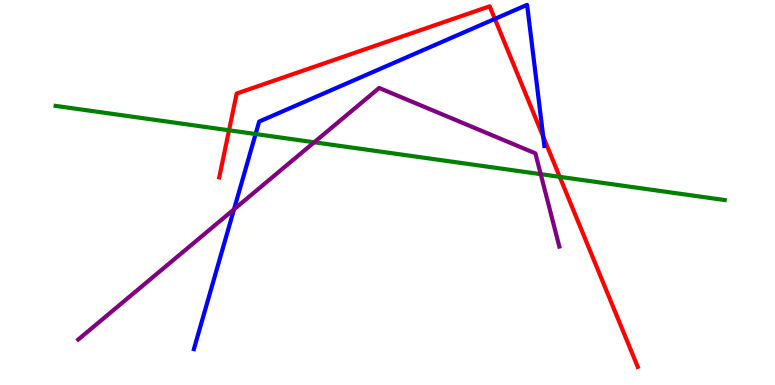[{'lines': ['blue', 'red'], 'intersections': [{'x': 6.39, 'y': 9.51}, {'x': 7.01, 'y': 6.45}]}, {'lines': ['green', 'red'], 'intersections': [{'x': 2.96, 'y': 6.62}, {'x': 7.22, 'y': 5.41}]}, {'lines': ['purple', 'red'], 'intersections': []}, {'lines': ['blue', 'green'], 'intersections': [{'x': 3.3, 'y': 6.52}]}, {'lines': ['blue', 'purple'], 'intersections': [{'x': 3.02, 'y': 4.56}]}, {'lines': ['green', 'purple'], 'intersections': [{'x': 4.05, 'y': 6.3}, {'x': 6.98, 'y': 5.48}]}]